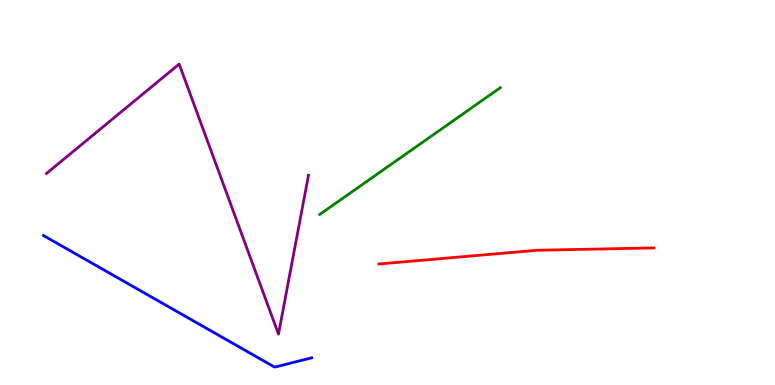[{'lines': ['blue', 'red'], 'intersections': []}, {'lines': ['green', 'red'], 'intersections': []}, {'lines': ['purple', 'red'], 'intersections': []}, {'lines': ['blue', 'green'], 'intersections': []}, {'lines': ['blue', 'purple'], 'intersections': []}, {'lines': ['green', 'purple'], 'intersections': []}]